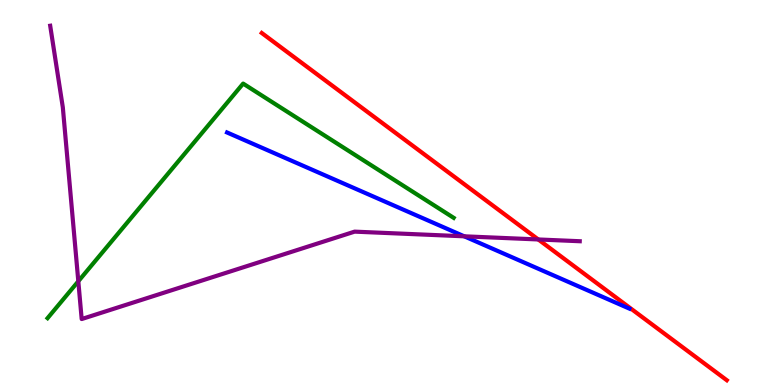[{'lines': ['blue', 'red'], 'intersections': []}, {'lines': ['green', 'red'], 'intersections': []}, {'lines': ['purple', 'red'], 'intersections': [{'x': 6.95, 'y': 3.78}]}, {'lines': ['blue', 'green'], 'intersections': []}, {'lines': ['blue', 'purple'], 'intersections': [{'x': 5.99, 'y': 3.86}]}, {'lines': ['green', 'purple'], 'intersections': [{'x': 1.01, 'y': 2.69}]}]